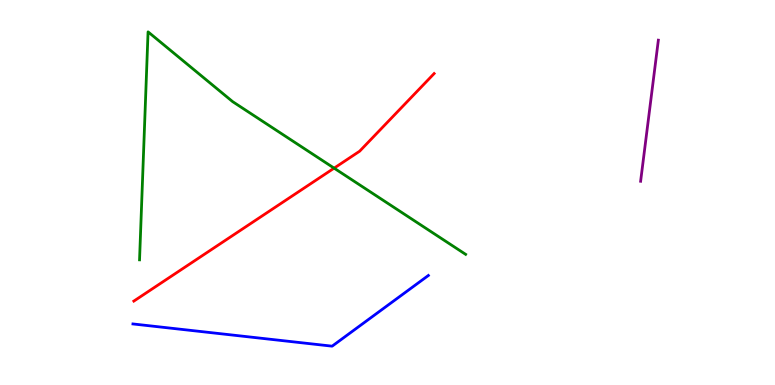[{'lines': ['blue', 'red'], 'intersections': []}, {'lines': ['green', 'red'], 'intersections': [{'x': 4.31, 'y': 5.63}]}, {'lines': ['purple', 'red'], 'intersections': []}, {'lines': ['blue', 'green'], 'intersections': []}, {'lines': ['blue', 'purple'], 'intersections': []}, {'lines': ['green', 'purple'], 'intersections': []}]